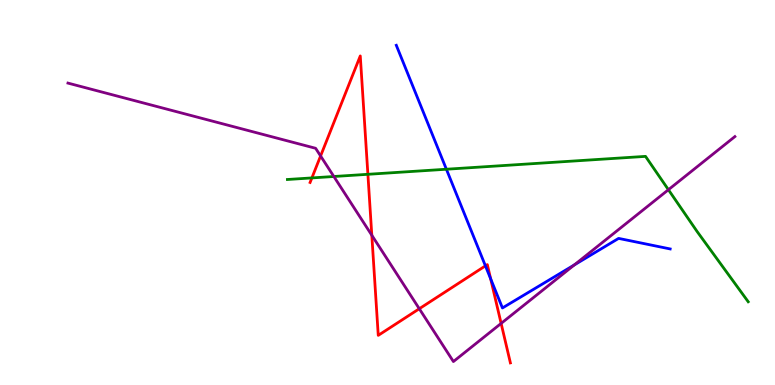[{'lines': ['blue', 'red'], 'intersections': [{'x': 6.26, 'y': 3.09}, {'x': 6.33, 'y': 2.76}]}, {'lines': ['green', 'red'], 'intersections': [{'x': 4.02, 'y': 5.38}, {'x': 4.75, 'y': 5.47}]}, {'lines': ['purple', 'red'], 'intersections': [{'x': 4.14, 'y': 5.95}, {'x': 4.8, 'y': 3.89}, {'x': 5.41, 'y': 1.98}, {'x': 6.47, 'y': 1.6}]}, {'lines': ['blue', 'green'], 'intersections': [{'x': 5.76, 'y': 5.6}]}, {'lines': ['blue', 'purple'], 'intersections': [{'x': 7.41, 'y': 3.12}]}, {'lines': ['green', 'purple'], 'intersections': [{'x': 4.31, 'y': 5.42}, {'x': 8.62, 'y': 5.07}]}]